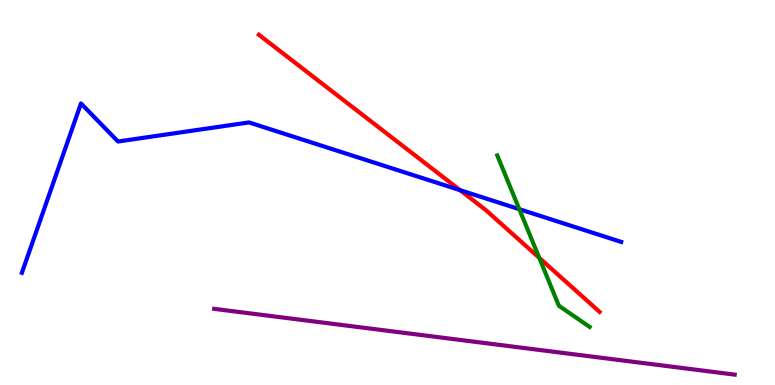[{'lines': ['blue', 'red'], 'intersections': [{'x': 5.94, 'y': 5.06}]}, {'lines': ['green', 'red'], 'intersections': [{'x': 6.96, 'y': 3.3}]}, {'lines': ['purple', 'red'], 'intersections': []}, {'lines': ['blue', 'green'], 'intersections': [{'x': 6.7, 'y': 4.57}]}, {'lines': ['blue', 'purple'], 'intersections': []}, {'lines': ['green', 'purple'], 'intersections': []}]